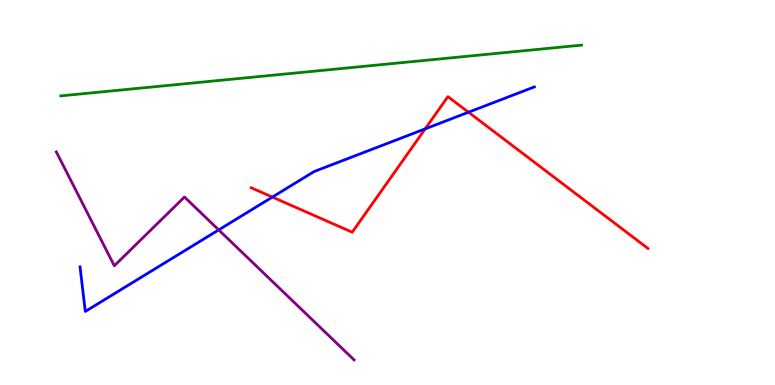[{'lines': ['blue', 'red'], 'intersections': [{'x': 3.51, 'y': 4.88}, {'x': 5.49, 'y': 6.65}, {'x': 6.04, 'y': 7.09}]}, {'lines': ['green', 'red'], 'intersections': []}, {'lines': ['purple', 'red'], 'intersections': []}, {'lines': ['blue', 'green'], 'intersections': []}, {'lines': ['blue', 'purple'], 'intersections': [{'x': 2.82, 'y': 4.03}]}, {'lines': ['green', 'purple'], 'intersections': []}]